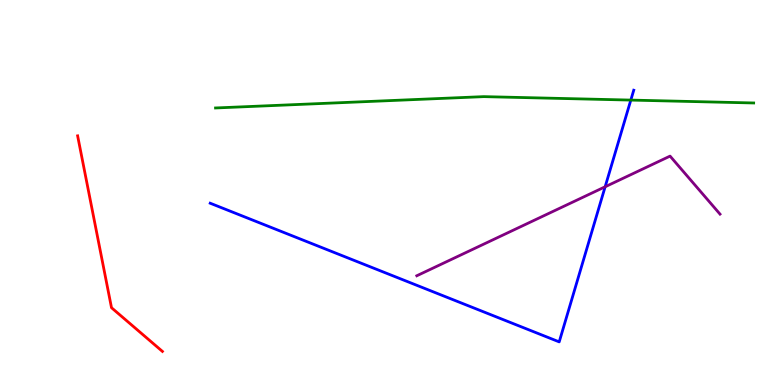[{'lines': ['blue', 'red'], 'intersections': []}, {'lines': ['green', 'red'], 'intersections': []}, {'lines': ['purple', 'red'], 'intersections': []}, {'lines': ['blue', 'green'], 'intersections': [{'x': 8.14, 'y': 7.4}]}, {'lines': ['blue', 'purple'], 'intersections': [{'x': 7.81, 'y': 5.15}]}, {'lines': ['green', 'purple'], 'intersections': []}]